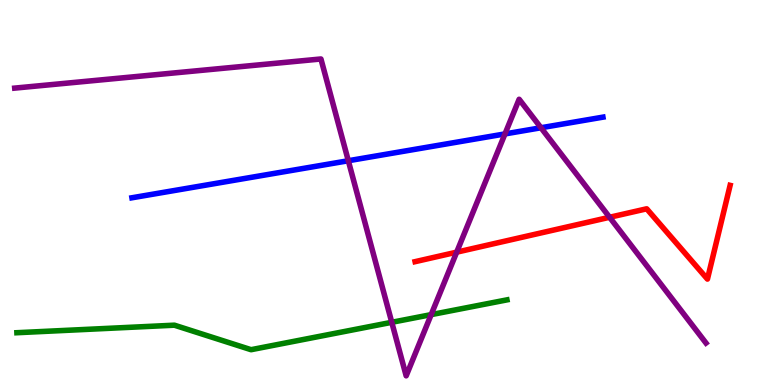[{'lines': ['blue', 'red'], 'intersections': []}, {'lines': ['green', 'red'], 'intersections': []}, {'lines': ['purple', 'red'], 'intersections': [{'x': 5.89, 'y': 3.45}, {'x': 7.87, 'y': 4.36}]}, {'lines': ['blue', 'green'], 'intersections': []}, {'lines': ['blue', 'purple'], 'intersections': [{'x': 4.49, 'y': 5.83}, {'x': 6.52, 'y': 6.52}, {'x': 6.98, 'y': 6.68}]}, {'lines': ['green', 'purple'], 'intersections': [{'x': 5.06, 'y': 1.63}, {'x': 5.56, 'y': 1.83}]}]